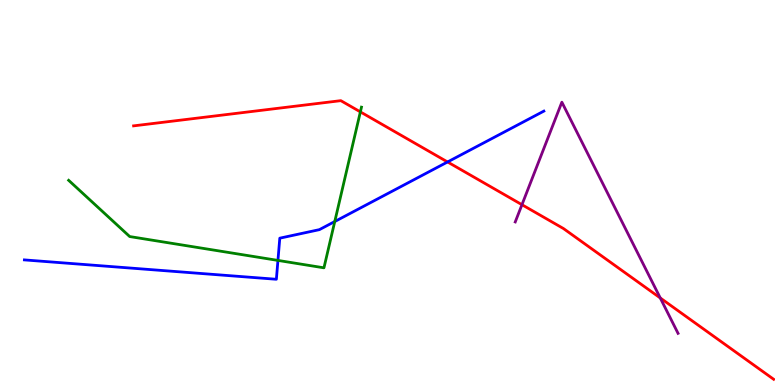[{'lines': ['blue', 'red'], 'intersections': [{'x': 5.77, 'y': 5.79}]}, {'lines': ['green', 'red'], 'intersections': [{'x': 4.65, 'y': 7.09}]}, {'lines': ['purple', 'red'], 'intersections': [{'x': 6.73, 'y': 4.68}, {'x': 8.52, 'y': 2.26}]}, {'lines': ['blue', 'green'], 'intersections': [{'x': 3.59, 'y': 3.24}, {'x': 4.32, 'y': 4.25}]}, {'lines': ['blue', 'purple'], 'intersections': []}, {'lines': ['green', 'purple'], 'intersections': []}]